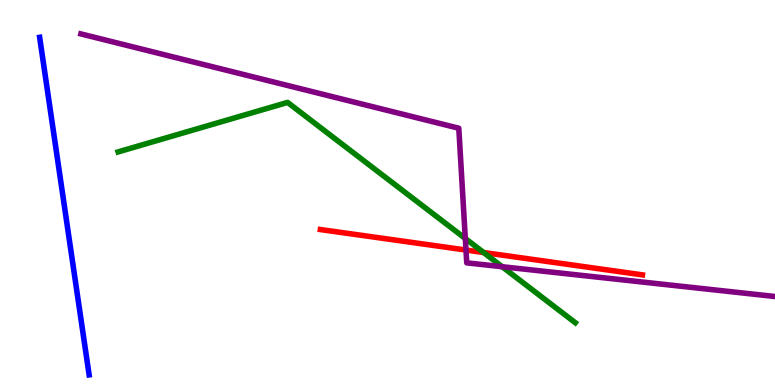[{'lines': ['blue', 'red'], 'intersections': []}, {'lines': ['green', 'red'], 'intersections': [{'x': 6.24, 'y': 3.44}]}, {'lines': ['purple', 'red'], 'intersections': [{'x': 6.01, 'y': 3.51}]}, {'lines': ['blue', 'green'], 'intersections': []}, {'lines': ['blue', 'purple'], 'intersections': []}, {'lines': ['green', 'purple'], 'intersections': [{'x': 6.0, 'y': 3.81}, {'x': 6.48, 'y': 3.07}]}]